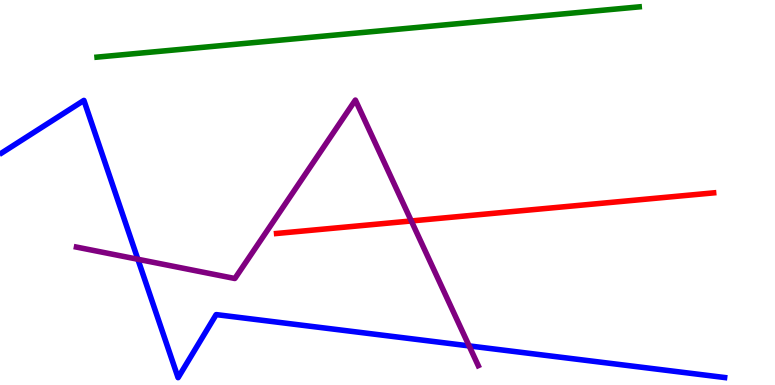[{'lines': ['blue', 'red'], 'intersections': []}, {'lines': ['green', 'red'], 'intersections': []}, {'lines': ['purple', 'red'], 'intersections': [{'x': 5.31, 'y': 4.26}]}, {'lines': ['blue', 'green'], 'intersections': []}, {'lines': ['blue', 'purple'], 'intersections': [{'x': 1.78, 'y': 3.27}, {'x': 6.05, 'y': 1.02}]}, {'lines': ['green', 'purple'], 'intersections': []}]